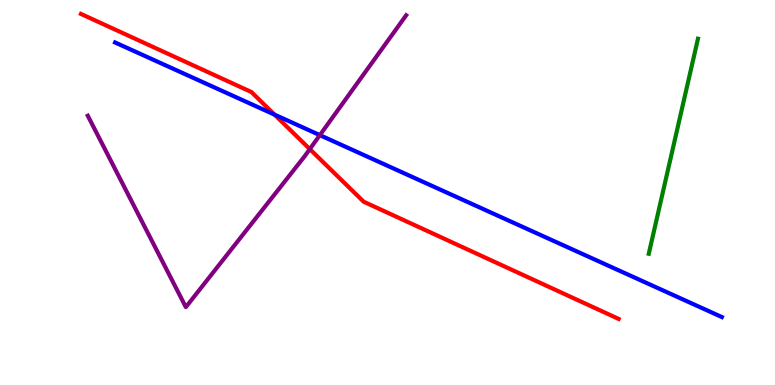[{'lines': ['blue', 'red'], 'intersections': [{'x': 3.54, 'y': 7.02}]}, {'lines': ['green', 'red'], 'intersections': []}, {'lines': ['purple', 'red'], 'intersections': [{'x': 4.0, 'y': 6.13}]}, {'lines': ['blue', 'green'], 'intersections': []}, {'lines': ['blue', 'purple'], 'intersections': [{'x': 4.13, 'y': 6.49}]}, {'lines': ['green', 'purple'], 'intersections': []}]